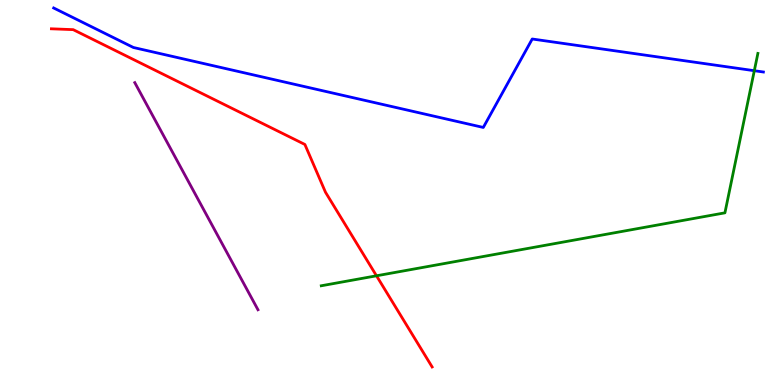[{'lines': ['blue', 'red'], 'intersections': []}, {'lines': ['green', 'red'], 'intersections': [{'x': 4.86, 'y': 2.84}]}, {'lines': ['purple', 'red'], 'intersections': []}, {'lines': ['blue', 'green'], 'intersections': [{'x': 9.73, 'y': 8.16}]}, {'lines': ['blue', 'purple'], 'intersections': []}, {'lines': ['green', 'purple'], 'intersections': []}]